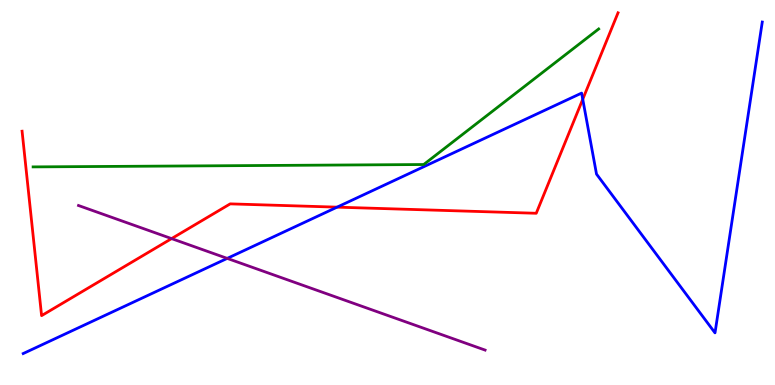[{'lines': ['blue', 'red'], 'intersections': [{'x': 4.35, 'y': 4.62}, {'x': 7.52, 'y': 7.42}]}, {'lines': ['green', 'red'], 'intersections': []}, {'lines': ['purple', 'red'], 'intersections': [{'x': 2.21, 'y': 3.8}]}, {'lines': ['blue', 'green'], 'intersections': []}, {'lines': ['blue', 'purple'], 'intersections': [{'x': 2.93, 'y': 3.29}]}, {'lines': ['green', 'purple'], 'intersections': []}]